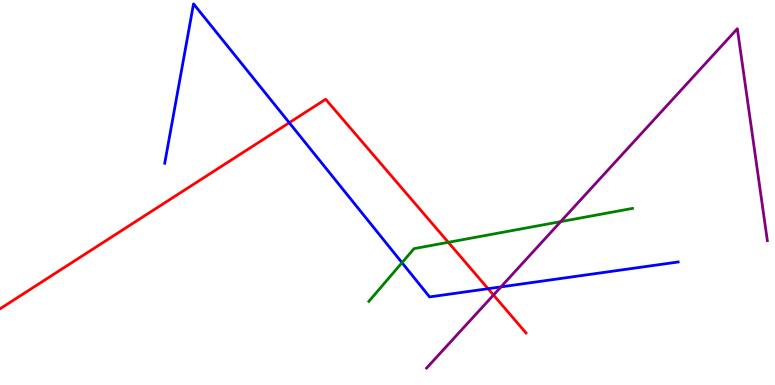[{'lines': ['blue', 'red'], 'intersections': [{'x': 3.73, 'y': 6.81}, {'x': 6.3, 'y': 2.5}]}, {'lines': ['green', 'red'], 'intersections': [{'x': 5.78, 'y': 3.71}]}, {'lines': ['purple', 'red'], 'intersections': [{'x': 6.37, 'y': 2.34}]}, {'lines': ['blue', 'green'], 'intersections': [{'x': 5.19, 'y': 3.18}]}, {'lines': ['blue', 'purple'], 'intersections': [{'x': 6.46, 'y': 2.55}]}, {'lines': ['green', 'purple'], 'intersections': [{'x': 7.23, 'y': 4.24}]}]